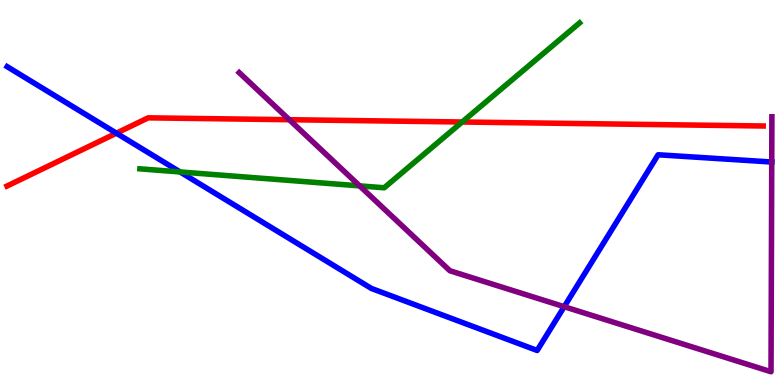[{'lines': ['blue', 'red'], 'intersections': [{'x': 1.5, 'y': 6.54}]}, {'lines': ['green', 'red'], 'intersections': [{'x': 5.96, 'y': 6.83}]}, {'lines': ['purple', 'red'], 'intersections': [{'x': 3.73, 'y': 6.89}]}, {'lines': ['blue', 'green'], 'intersections': [{'x': 2.32, 'y': 5.53}]}, {'lines': ['blue', 'purple'], 'intersections': [{'x': 7.28, 'y': 2.03}, {'x': 9.96, 'y': 5.79}]}, {'lines': ['green', 'purple'], 'intersections': [{'x': 4.64, 'y': 5.17}]}]